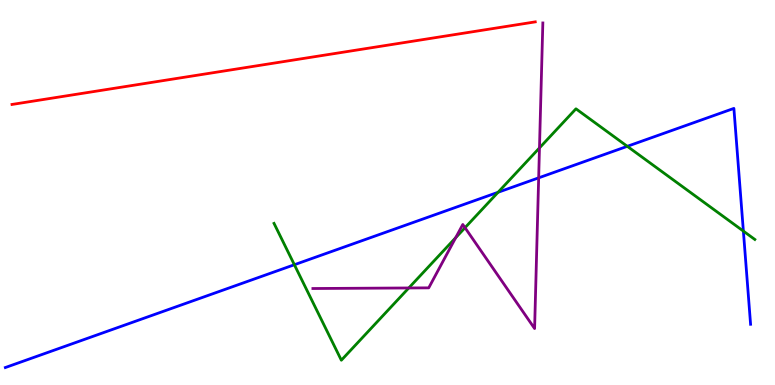[{'lines': ['blue', 'red'], 'intersections': []}, {'lines': ['green', 'red'], 'intersections': []}, {'lines': ['purple', 'red'], 'intersections': []}, {'lines': ['blue', 'green'], 'intersections': [{'x': 3.8, 'y': 3.12}, {'x': 6.43, 'y': 5.01}, {'x': 8.09, 'y': 6.2}, {'x': 9.59, 'y': 4.0}]}, {'lines': ['blue', 'purple'], 'intersections': [{'x': 6.95, 'y': 5.38}]}, {'lines': ['green', 'purple'], 'intersections': [{'x': 5.27, 'y': 2.52}, {'x': 5.88, 'y': 3.83}, {'x': 6.0, 'y': 4.09}, {'x': 6.96, 'y': 6.16}]}]